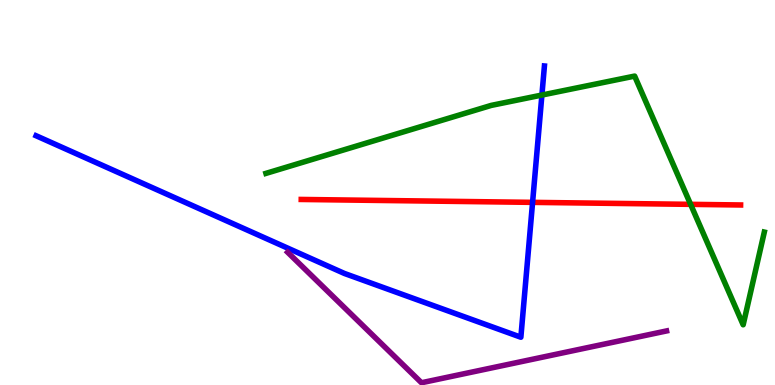[{'lines': ['blue', 'red'], 'intersections': [{'x': 6.87, 'y': 4.74}]}, {'lines': ['green', 'red'], 'intersections': [{'x': 8.91, 'y': 4.69}]}, {'lines': ['purple', 'red'], 'intersections': []}, {'lines': ['blue', 'green'], 'intersections': [{'x': 6.99, 'y': 7.53}]}, {'lines': ['blue', 'purple'], 'intersections': []}, {'lines': ['green', 'purple'], 'intersections': []}]